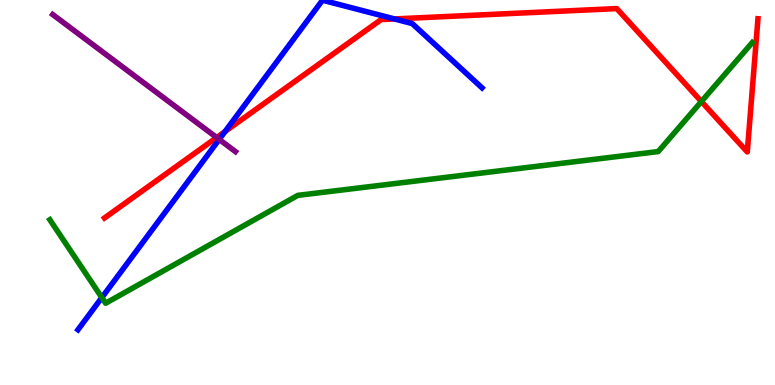[{'lines': ['blue', 'red'], 'intersections': [{'x': 2.9, 'y': 6.58}, {'x': 5.09, 'y': 9.51}]}, {'lines': ['green', 'red'], 'intersections': [{'x': 9.05, 'y': 7.36}]}, {'lines': ['purple', 'red'], 'intersections': [{'x': 2.8, 'y': 6.43}]}, {'lines': ['blue', 'green'], 'intersections': [{'x': 1.31, 'y': 2.27}]}, {'lines': ['blue', 'purple'], 'intersections': [{'x': 2.83, 'y': 6.38}]}, {'lines': ['green', 'purple'], 'intersections': []}]